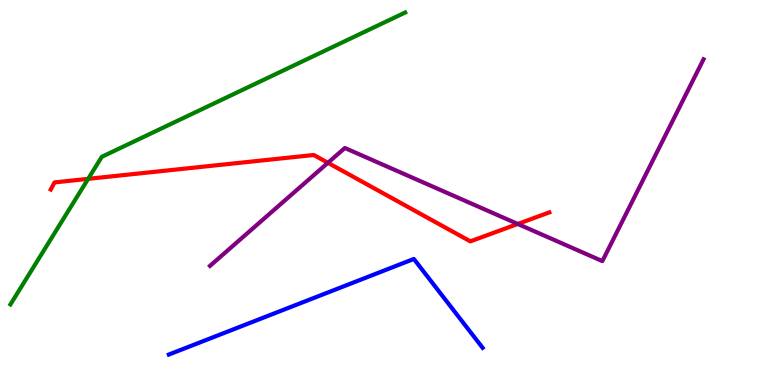[{'lines': ['blue', 'red'], 'intersections': []}, {'lines': ['green', 'red'], 'intersections': [{'x': 1.14, 'y': 5.35}]}, {'lines': ['purple', 'red'], 'intersections': [{'x': 4.23, 'y': 5.77}, {'x': 6.68, 'y': 4.18}]}, {'lines': ['blue', 'green'], 'intersections': []}, {'lines': ['blue', 'purple'], 'intersections': []}, {'lines': ['green', 'purple'], 'intersections': []}]